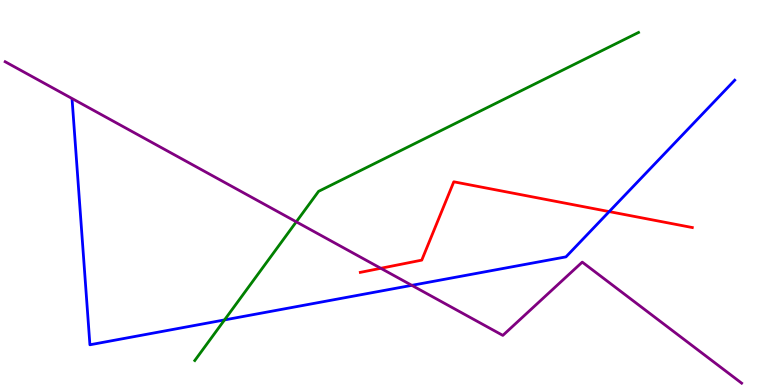[{'lines': ['blue', 'red'], 'intersections': [{'x': 7.86, 'y': 4.5}]}, {'lines': ['green', 'red'], 'intersections': []}, {'lines': ['purple', 'red'], 'intersections': [{'x': 4.91, 'y': 3.03}]}, {'lines': ['blue', 'green'], 'intersections': [{'x': 2.9, 'y': 1.69}]}, {'lines': ['blue', 'purple'], 'intersections': [{'x': 5.31, 'y': 2.59}]}, {'lines': ['green', 'purple'], 'intersections': [{'x': 3.82, 'y': 4.24}]}]